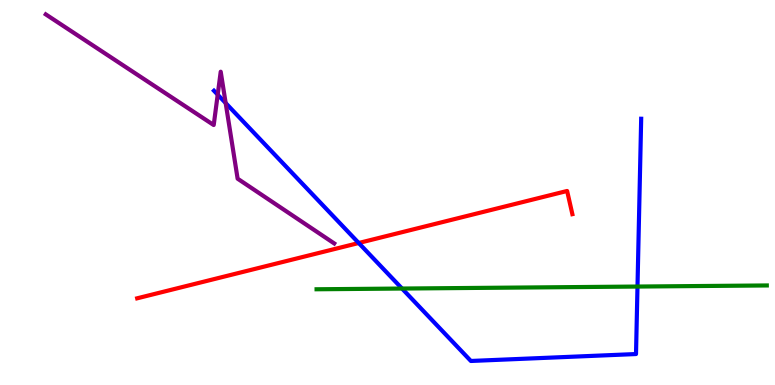[{'lines': ['blue', 'red'], 'intersections': [{'x': 4.63, 'y': 3.69}]}, {'lines': ['green', 'red'], 'intersections': []}, {'lines': ['purple', 'red'], 'intersections': []}, {'lines': ['blue', 'green'], 'intersections': [{'x': 5.19, 'y': 2.51}, {'x': 8.23, 'y': 2.56}]}, {'lines': ['blue', 'purple'], 'intersections': [{'x': 2.81, 'y': 7.54}, {'x': 2.91, 'y': 7.32}]}, {'lines': ['green', 'purple'], 'intersections': []}]